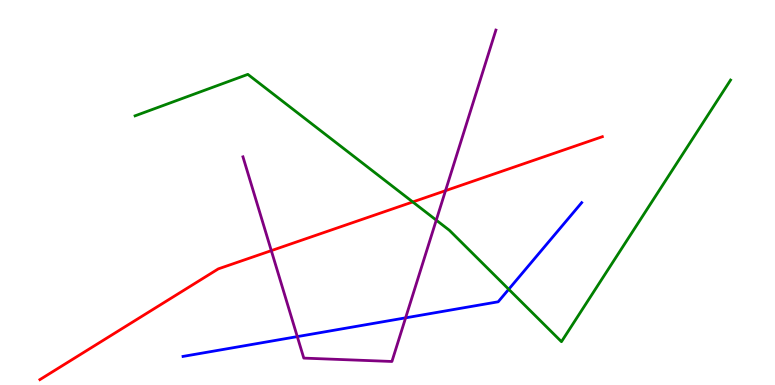[{'lines': ['blue', 'red'], 'intersections': []}, {'lines': ['green', 'red'], 'intersections': [{'x': 5.33, 'y': 4.75}]}, {'lines': ['purple', 'red'], 'intersections': [{'x': 3.5, 'y': 3.49}, {'x': 5.75, 'y': 5.05}]}, {'lines': ['blue', 'green'], 'intersections': [{'x': 6.56, 'y': 2.49}]}, {'lines': ['blue', 'purple'], 'intersections': [{'x': 3.84, 'y': 1.26}, {'x': 5.23, 'y': 1.74}]}, {'lines': ['green', 'purple'], 'intersections': [{'x': 5.63, 'y': 4.28}]}]